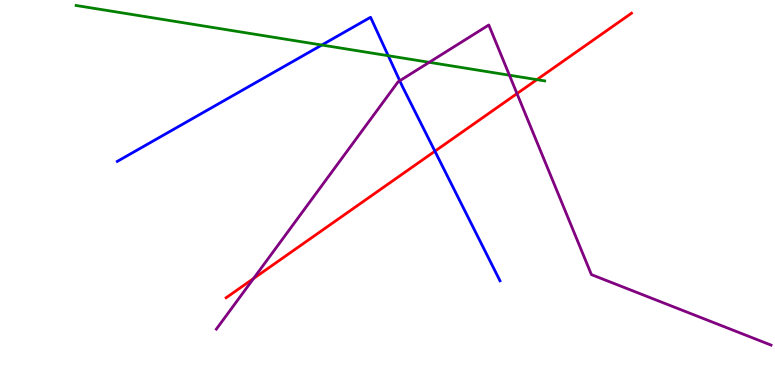[{'lines': ['blue', 'red'], 'intersections': [{'x': 5.61, 'y': 6.07}]}, {'lines': ['green', 'red'], 'intersections': [{'x': 6.93, 'y': 7.93}]}, {'lines': ['purple', 'red'], 'intersections': [{'x': 3.27, 'y': 2.77}, {'x': 6.67, 'y': 7.57}]}, {'lines': ['blue', 'green'], 'intersections': [{'x': 4.15, 'y': 8.83}, {'x': 5.01, 'y': 8.55}]}, {'lines': ['blue', 'purple'], 'intersections': [{'x': 5.16, 'y': 7.9}]}, {'lines': ['green', 'purple'], 'intersections': [{'x': 5.54, 'y': 8.38}, {'x': 6.57, 'y': 8.05}]}]